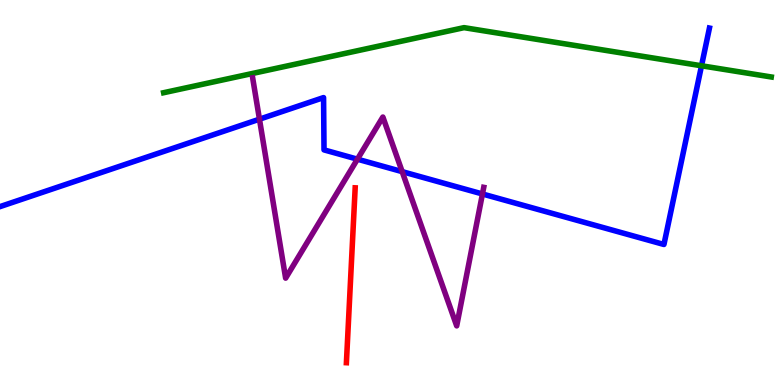[{'lines': ['blue', 'red'], 'intersections': []}, {'lines': ['green', 'red'], 'intersections': []}, {'lines': ['purple', 'red'], 'intersections': []}, {'lines': ['blue', 'green'], 'intersections': [{'x': 9.05, 'y': 8.29}]}, {'lines': ['blue', 'purple'], 'intersections': [{'x': 3.35, 'y': 6.9}, {'x': 4.61, 'y': 5.87}, {'x': 5.19, 'y': 5.54}, {'x': 6.23, 'y': 4.96}]}, {'lines': ['green', 'purple'], 'intersections': []}]